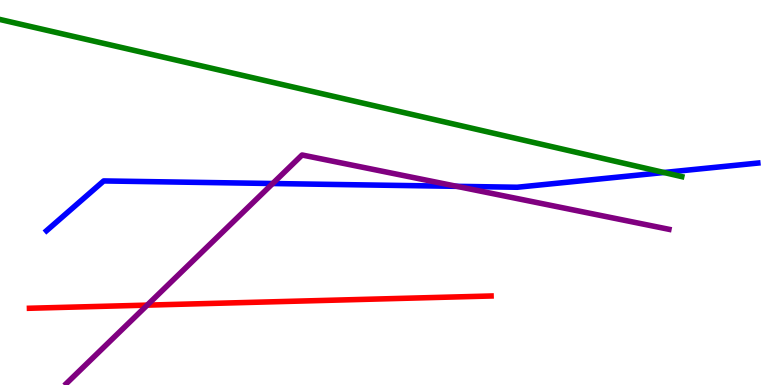[{'lines': ['blue', 'red'], 'intersections': []}, {'lines': ['green', 'red'], 'intersections': []}, {'lines': ['purple', 'red'], 'intersections': [{'x': 1.9, 'y': 2.07}]}, {'lines': ['blue', 'green'], 'intersections': [{'x': 8.57, 'y': 5.52}]}, {'lines': ['blue', 'purple'], 'intersections': [{'x': 3.52, 'y': 5.23}, {'x': 5.89, 'y': 5.16}]}, {'lines': ['green', 'purple'], 'intersections': []}]